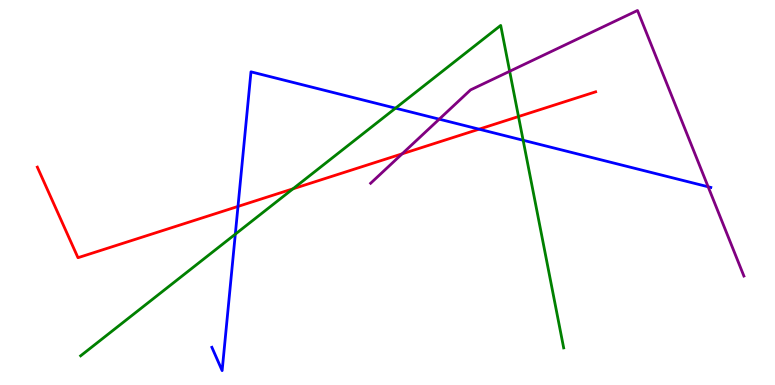[{'lines': ['blue', 'red'], 'intersections': [{'x': 3.07, 'y': 4.64}, {'x': 6.18, 'y': 6.64}]}, {'lines': ['green', 'red'], 'intersections': [{'x': 3.78, 'y': 5.1}, {'x': 6.69, 'y': 6.97}]}, {'lines': ['purple', 'red'], 'intersections': [{'x': 5.19, 'y': 6.0}]}, {'lines': ['blue', 'green'], 'intersections': [{'x': 3.04, 'y': 3.92}, {'x': 5.1, 'y': 7.19}, {'x': 6.75, 'y': 6.36}]}, {'lines': ['blue', 'purple'], 'intersections': [{'x': 5.67, 'y': 6.9}, {'x': 9.14, 'y': 5.15}]}, {'lines': ['green', 'purple'], 'intersections': [{'x': 6.58, 'y': 8.15}]}]